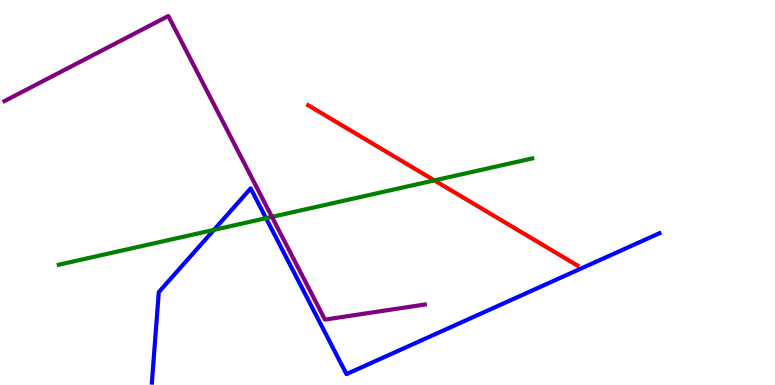[{'lines': ['blue', 'red'], 'intersections': []}, {'lines': ['green', 'red'], 'intersections': [{'x': 5.61, 'y': 5.31}]}, {'lines': ['purple', 'red'], 'intersections': []}, {'lines': ['blue', 'green'], 'intersections': [{'x': 2.76, 'y': 4.03}, {'x': 3.43, 'y': 4.33}]}, {'lines': ['blue', 'purple'], 'intersections': []}, {'lines': ['green', 'purple'], 'intersections': [{'x': 3.51, 'y': 4.37}]}]